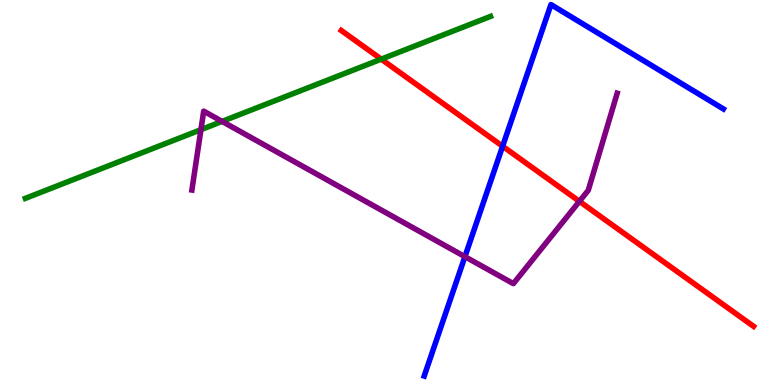[{'lines': ['blue', 'red'], 'intersections': [{'x': 6.49, 'y': 6.2}]}, {'lines': ['green', 'red'], 'intersections': [{'x': 4.92, 'y': 8.46}]}, {'lines': ['purple', 'red'], 'intersections': [{'x': 7.48, 'y': 4.77}]}, {'lines': ['blue', 'green'], 'intersections': []}, {'lines': ['blue', 'purple'], 'intersections': [{'x': 6.0, 'y': 3.33}]}, {'lines': ['green', 'purple'], 'intersections': [{'x': 2.59, 'y': 6.63}, {'x': 2.87, 'y': 6.85}]}]